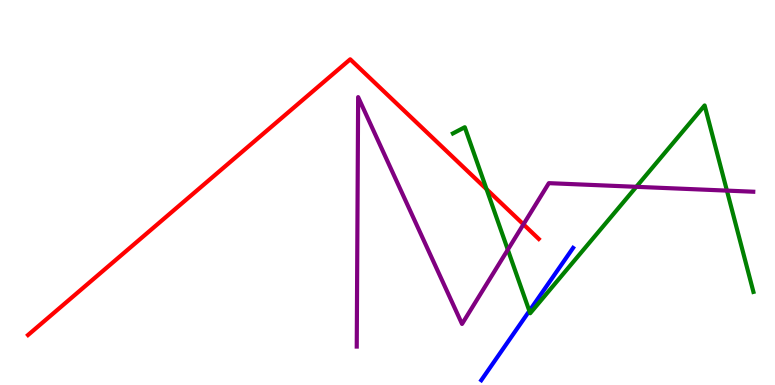[{'lines': ['blue', 'red'], 'intersections': []}, {'lines': ['green', 'red'], 'intersections': [{'x': 6.28, 'y': 5.09}]}, {'lines': ['purple', 'red'], 'intersections': [{'x': 6.75, 'y': 4.17}]}, {'lines': ['blue', 'green'], 'intersections': [{'x': 6.83, 'y': 1.92}]}, {'lines': ['blue', 'purple'], 'intersections': []}, {'lines': ['green', 'purple'], 'intersections': [{'x': 6.55, 'y': 3.51}, {'x': 8.21, 'y': 5.15}, {'x': 9.38, 'y': 5.05}]}]